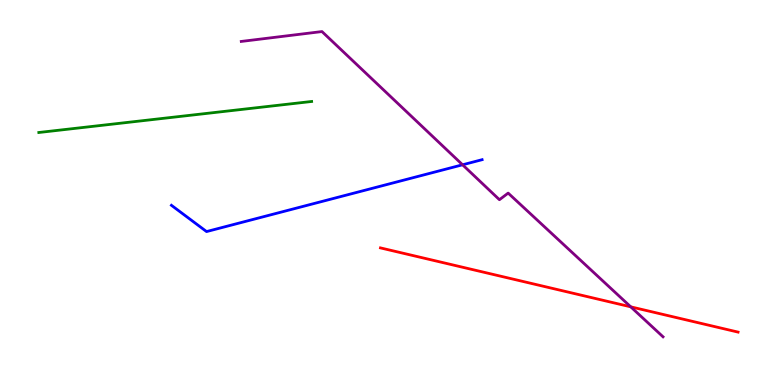[{'lines': ['blue', 'red'], 'intersections': []}, {'lines': ['green', 'red'], 'intersections': []}, {'lines': ['purple', 'red'], 'intersections': [{'x': 8.14, 'y': 2.03}]}, {'lines': ['blue', 'green'], 'intersections': []}, {'lines': ['blue', 'purple'], 'intersections': [{'x': 5.97, 'y': 5.72}]}, {'lines': ['green', 'purple'], 'intersections': []}]